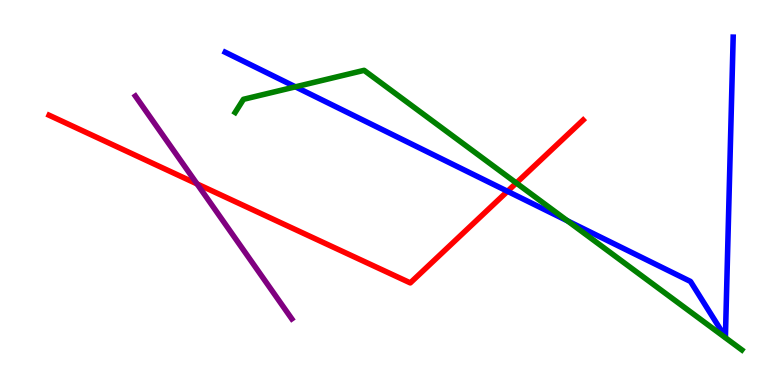[{'lines': ['blue', 'red'], 'intersections': [{'x': 6.55, 'y': 5.03}]}, {'lines': ['green', 'red'], 'intersections': [{'x': 6.66, 'y': 5.25}]}, {'lines': ['purple', 'red'], 'intersections': [{'x': 2.54, 'y': 5.22}]}, {'lines': ['blue', 'green'], 'intersections': [{'x': 3.81, 'y': 7.74}, {'x': 7.32, 'y': 4.26}]}, {'lines': ['blue', 'purple'], 'intersections': []}, {'lines': ['green', 'purple'], 'intersections': []}]